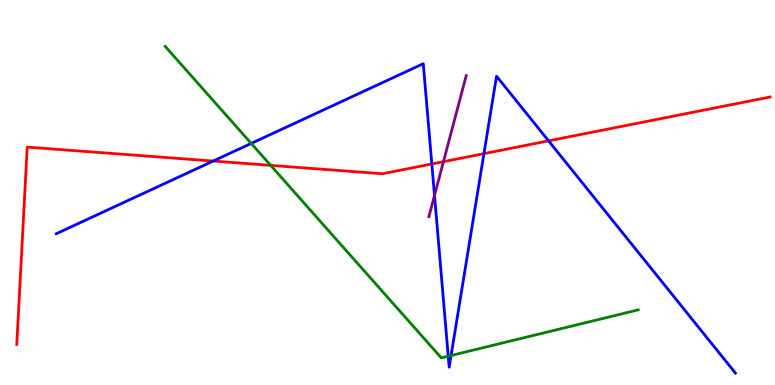[{'lines': ['blue', 'red'], 'intersections': [{'x': 2.75, 'y': 5.82}, {'x': 5.57, 'y': 5.74}, {'x': 6.24, 'y': 6.01}, {'x': 7.08, 'y': 6.34}]}, {'lines': ['green', 'red'], 'intersections': [{'x': 3.49, 'y': 5.7}]}, {'lines': ['purple', 'red'], 'intersections': [{'x': 5.72, 'y': 5.8}]}, {'lines': ['blue', 'green'], 'intersections': [{'x': 3.24, 'y': 6.27}, {'x': 5.78, 'y': 0.748}, {'x': 5.82, 'y': 0.766}]}, {'lines': ['blue', 'purple'], 'intersections': [{'x': 5.61, 'y': 4.92}]}, {'lines': ['green', 'purple'], 'intersections': []}]